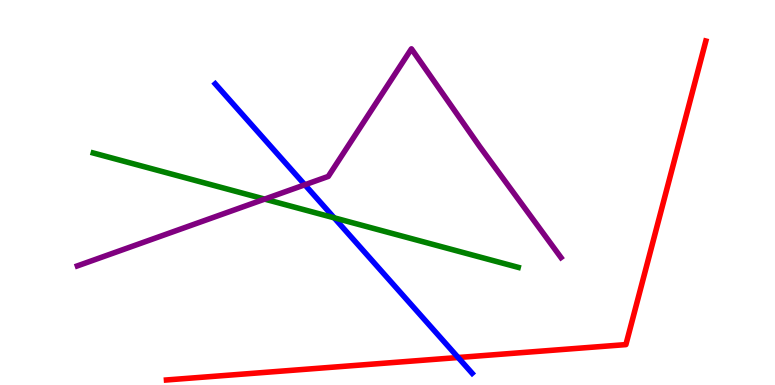[{'lines': ['blue', 'red'], 'intersections': [{'x': 5.91, 'y': 0.714}]}, {'lines': ['green', 'red'], 'intersections': []}, {'lines': ['purple', 'red'], 'intersections': []}, {'lines': ['blue', 'green'], 'intersections': [{'x': 4.31, 'y': 4.34}]}, {'lines': ['blue', 'purple'], 'intersections': [{'x': 3.93, 'y': 5.2}]}, {'lines': ['green', 'purple'], 'intersections': [{'x': 3.41, 'y': 4.83}]}]